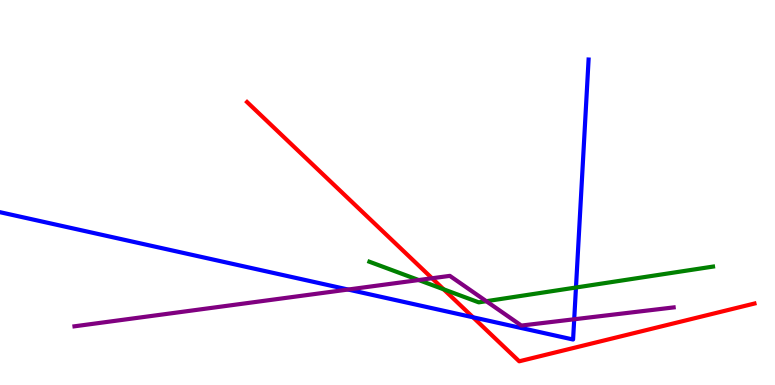[{'lines': ['blue', 'red'], 'intersections': [{'x': 6.1, 'y': 1.76}]}, {'lines': ['green', 'red'], 'intersections': [{'x': 5.72, 'y': 2.49}]}, {'lines': ['purple', 'red'], 'intersections': [{'x': 5.57, 'y': 2.77}]}, {'lines': ['blue', 'green'], 'intersections': [{'x': 7.43, 'y': 2.53}]}, {'lines': ['blue', 'purple'], 'intersections': [{'x': 4.49, 'y': 2.48}, {'x': 7.41, 'y': 1.71}]}, {'lines': ['green', 'purple'], 'intersections': [{'x': 5.4, 'y': 2.73}, {'x': 6.27, 'y': 2.18}]}]